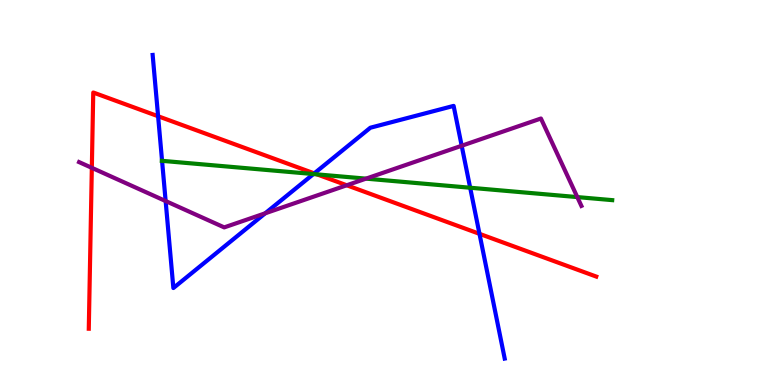[{'lines': ['blue', 'red'], 'intersections': [{'x': 2.04, 'y': 6.98}, {'x': 4.06, 'y': 5.5}, {'x': 6.19, 'y': 3.93}]}, {'lines': ['green', 'red'], 'intersections': [{'x': 4.09, 'y': 5.47}]}, {'lines': ['purple', 'red'], 'intersections': [{'x': 1.18, 'y': 5.64}, {'x': 4.47, 'y': 5.19}]}, {'lines': ['blue', 'green'], 'intersections': [{'x': 2.09, 'y': 5.82}, {'x': 4.04, 'y': 5.48}, {'x': 6.07, 'y': 5.12}]}, {'lines': ['blue', 'purple'], 'intersections': [{'x': 2.14, 'y': 4.78}, {'x': 3.42, 'y': 4.46}, {'x': 5.96, 'y': 6.21}]}, {'lines': ['green', 'purple'], 'intersections': [{'x': 4.72, 'y': 5.36}, {'x': 7.45, 'y': 4.88}]}]